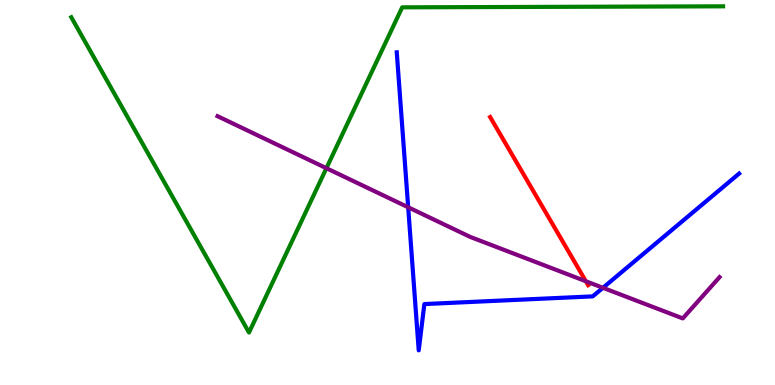[{'lines': ['blue', 'red'], 'intersections': []}, {'lines': ['green', 'red'], 'intersections': []}, {'lines': ['purple', 'red'], 'intersections': [{'x': 7.56, 'y': 2.69}]}, {'lines': ['blue', 'green'], 'intersections': []}, {'lines': ['blue', 'purple'], 'intersections': [{'x': 5.27, 'y': 4.62}, {'x': 7.78, 'y': 2.52}]}, {'lines': ['green', 'purple'], 'intersections': [{'x': 4.21, 'y': 5.63}]}]